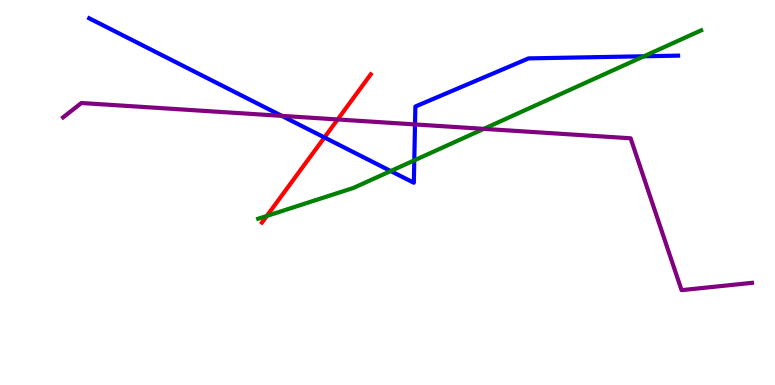[{'lines': ['blue', 'red'], 'intersections': [{'x': 4.19, 'y': 6.43}]}, {'lines': ['green', 'red'], 'intersections': [{'x': 3.44, 'y': 4.39}]}, {'lines': ['purple', 'red'], 'intersections': [{'x': 4.36, 'y': 6.9}]}, {'lines': ['blue', 'green'], 'intersections': [{'x': 5.04, 'y': 5.56}, {'x': 5.35, 'y': 5.83}, {'x': 8.31, 'y': 8.54}]}, {'lines': ['blue', 'purple'], 'intersections': [{'x': 3.64, 'y': 6.99}, {'x': 5.35, 'y': 6.77}]}, {'lines': ['green', 'purple'], 'intersections': [{'x': 6.24, 'y': 6.65}]}]